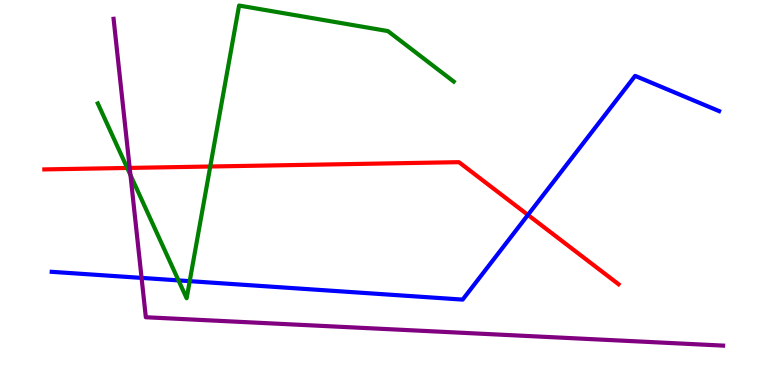[{'lines': ['blue', 'red'], 'intersections': [{'x': 6.81, 'y': 4.42}]}, {'lines': ['green', 'red'], 'intersections': [{'x': 1.64, 'y': 5.64}, {'x': 2.71, 'y': 5.68}]}, {'lines': ['purple', 'red'], 'intersections': [{'x': 1.67, 'y': 5.64}]}, {'lines': ['blue', 'green'], 'intersections': [{'x': 2.3, 'y': 2.72}, {'x': 2.45, 'y': 2.7}]}, {'lines': ['blue', 'purple'], 'intersections': [{'x': 1.83, 'y': 2.78}]}, {'lines': ['green', 'purple'], 'intersections': [{'x': 1.68, 'y': 5.45}]}]